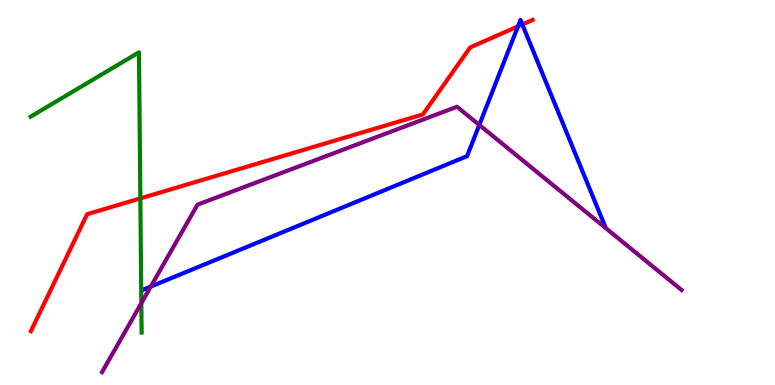[{'lines': ['blue', 'red'], 'intersections': [{'x': 6.68, 'y': 9.31}, {'x': 6.74, 'y': 9.36}]}, {'lines': ['green', 'red'], 'intersections': [{'x': 1.81, 'y': 4.85}]}, {'lines': ['purple', 'red'], 'intersections': []}, {'lines': ['blue', 'green'], 'intersections': []}, {'lines': ['blue', 'purple'], 'intersections': [{'x': 1.95, 'y': 2.56}, {'x': 6.18, 'y': 6.75}]}, {'lines': ['green', 'purple'], 'intersections': [{'x': 1.82, 'y': 2.13}]}]